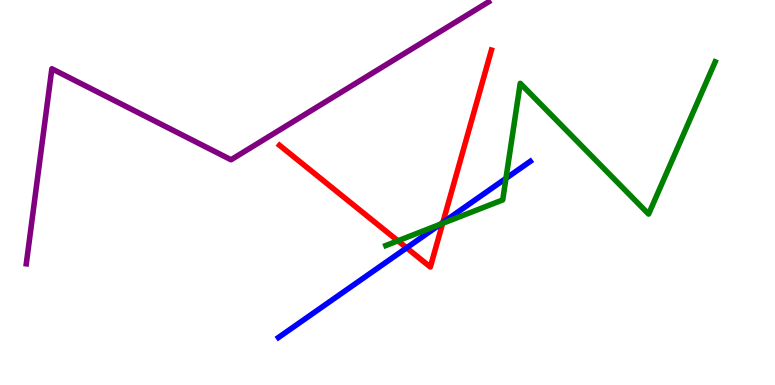[{'lines': ['blue', 'red'], 'intersections': [{'x': 5.25, 'y': 3.56}, {'x': 5.71, 'y': 4.22}]}, {'lines': ['green', 'red'], 'intersections': [{'x': 5.13, 'y': 3.74}, {'x': 5.71, 'y': 4.2}]}, {'lines': ['purple', 'red'], 'intersections': []}, {'lines': ['blue', 'green'], 'intersections': [{'x': 5.68, 'y': 4.18}, {'x': 6.53, 'y': 5.37}]}, {'lines': ['blue', 'purple'], 'intersections': []}, {'lines': ['green', 'purple'], 'intersections': []}]